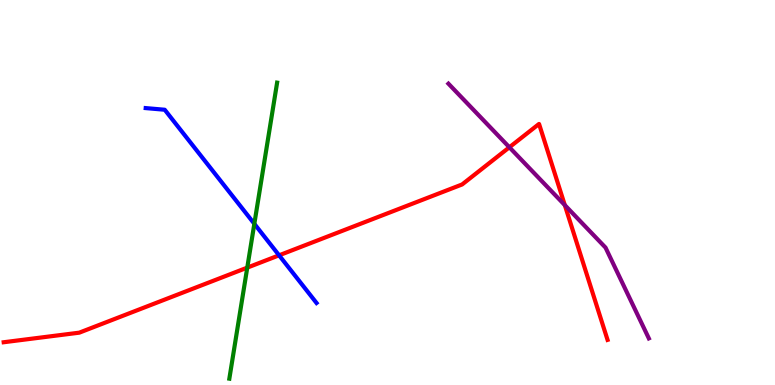[{'lines': ['blue', 'red'], 'intersections': [{'x': 3.6, 'y': 3.37}]}, {'lines': ['green', 'red'], 'intersections': [{'x': 3.19, 'y': 3.05}]}, {'lines': ['purple', 'red'], 'intersections': [{'x': 6.57, 'y': 6.17}, {'x': 7.29, 'y': 4.67}]}, {'lines': ['blue', 'green'], 'intersections': [{'x': 3.28, 'y': 4.19}]}, {'lines': ['blue', 'purple'], 'intersections': []}, {'lines': ['green', 'purple'], 'intersections': []}]